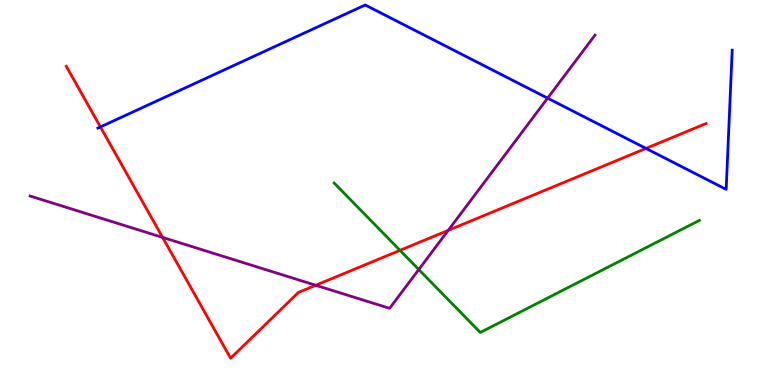[{'lines': ['blue', 'red'], 'intersections': [{'x': 1.3, 'y': 6.7}, {'x': 8.34, 'y': 6.15}]}, {'lines': ['green', 'red'], 'intersections': [{'x': 5.16, 'y': 3.5}]}, {'lines': ['purple', 'red'], 'intersections': [{'x': 2.1, 'y': 3.83}, {'x': 4.07, 'y': 2.59}, {'x': 5.78, 'y': 4.02}]}, {'lines': ['blue', 'green'], 'intersections': []}, {'lines': ['blue', 'purple'], 'intersections': [{'x': 7.07, 'y': 7.45}]}, {'lines': ['green', 'purple'], 'intersections': [{'x': 5.4, 'y': 3.0}]}]